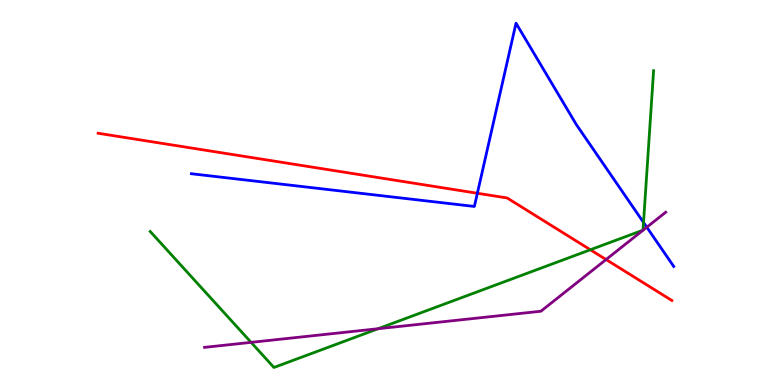[{'lines': ['blue', 'red'], 'intersections': [{'x': 6.16, 'y': 4.98}]}, {'lines': ['green', 'red'], 'intersections': [{'x': 7.62, 'y': 3.51}]}, {'lines': ['purple', 'red'], 'intersections': [{'x': 7.82, 'y': 3.26}]}, {'lines': ['blue', 'green'], 'intersections': [{'x': 8.3, 'y': 4.22}]}, {'lines': ['blue', 'purple'], 'intersections': [{'x': 8.35, 'y': 4.1}]}, {'lines': ['green', 'purple'], 'intersections': [{'x': 3.24, 'y': 1.11}, {'x': 4.88, 'y': 1.46}]}]